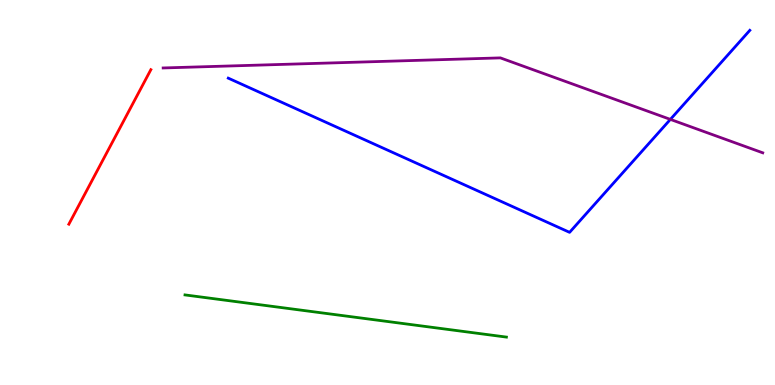[{'lines': ['blue', 'red'], 'intersections': []}, {'lines': ['green', 'red'], 'intersections': []}, {'lines': ['purple', 'red'], 'intersections': []}, {'lines': ['blue', 'green'], 'intersections': []}, {'lines': ['blue', 'purple'], 'intersections': [{'x': 8.65, 'y': 6.9}]}, {'lines': ['green', 'purple'], 'intersections': []}]